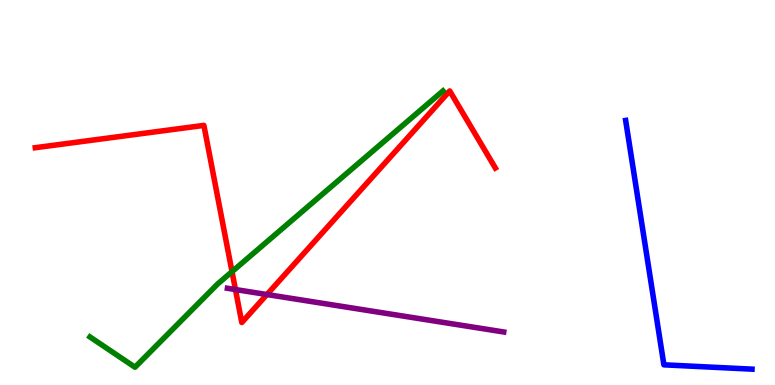[{'lines': ['blue', 'red'], 'intersections': []}, {'lines': ['green', 'red'], 'intersections': [{'x': 2.99, 'y': 2.94}]}, {'lines': ['purple', 'red'], 'intersections': [{'x': 3.04, 'y': 2.48}, {'x': 3.44, 'y': 2.35}]}, {'lines': ['blue', 'green'], 'intersections': []}, {'lines': ['blue', 'purple'], 'intersections': []}, {'lines': ['green', 'purple'], 'intersections': []}]